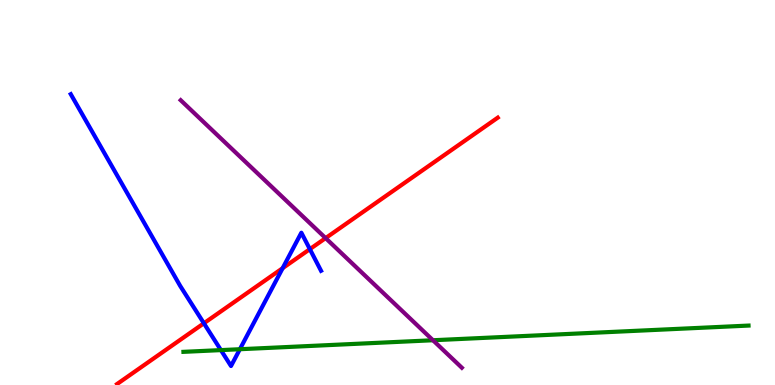[{'lines': ['blue', 'red'], 'intersections': [{'x': 2.63, 'y': 1.6}, {'x': 3.65, 'y': 3.03}, {'x': 4.0, 'y': 3.53}]}, {'lines': ['green', 'red'], 'intersections': []}, {'lines': ['purple', 'red'], 'intersections': [{'x': 4.2, 'y': 3.82}]}, {'lines': ['blue', 'green'], 'intersections': [{'x': 2.85, 'y': 0.906}, {'x': 3.1, 'y': 0.929}]}, {'lines': ['blue', 'purple'], 'intersections': []}, {'lines': ['green', 'purple'], 'intersections': [{'x': 5.59, 'y': 1.16}]}]